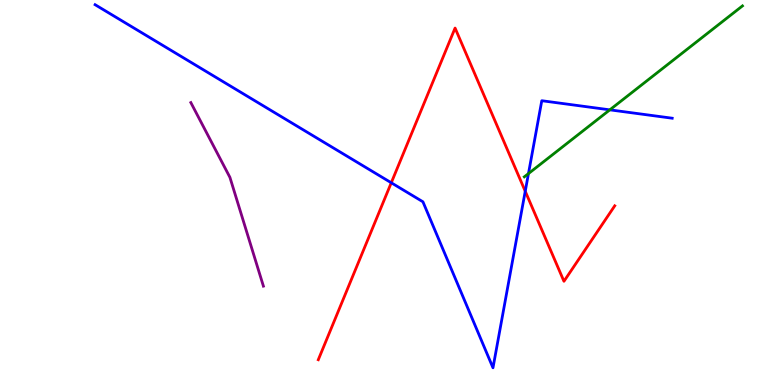[{'lines': ['blue', 'red'], 'intersections': [{'x': 5.05, 'y': 5.25}, {'x': 6.78, 'y': 5.03}]}, {'lines': ['green', 'red'], 'intersections': []}, {'lines': ['purple', 'red'], 'intersections': []}, {'lines': ['blue', 'green'], 'intersections': [{'x': 6.82, 'y': 5.49}, {'x': 7.87, 'y': 7.15}]}, {'lines': ['blue', 'purple'], 'intersections': []}, {'lines': ['green', 'purple'], 'intersections': []}]